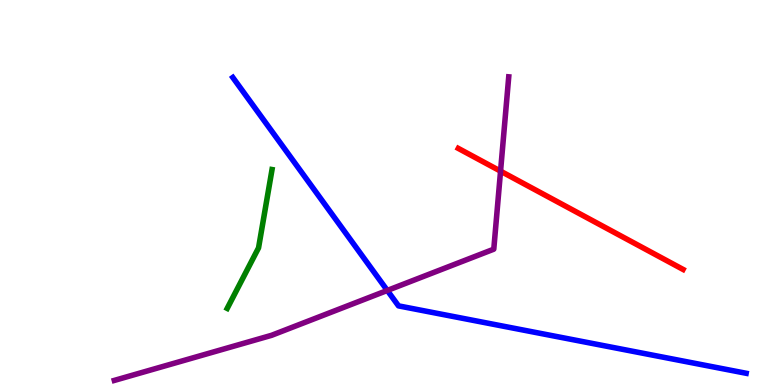[{'lines': ['blue', 'red'], 'intersections': []}, {'lines': ['green', 'red'], 'intersections': []}, {'lines': ['purple', 'red'], 'intersections': [{'x': 6.46, 'y': 5.55}]}, {'lines': ['blue', 'green'], 'intersections': []}, {'lines': ['blue', 'purple'], 'intersections': [{'x': 5.0, 'y': 2.46}]}, {'lines': ['green', 'purple'], 'intersections': []}]